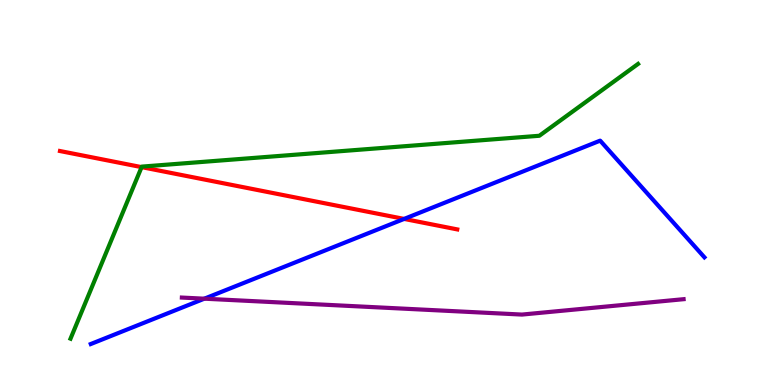[{'lines': ['blue', 'red'], 'intersections': [{'x': 5.21, 'y': 4.31}]}, {'lines': ['green', 'red'], 'intersections': [{'x': 1.83, 'y': 5.66}]}, {'lines': ['purple', 'red'], 'intersections': []}, {'lines': ['blue', 'green'], 'intersections': []}, {'lines': ['blue', 'purple'], 'intersections': [{'x': 2.64, 'y': 2.24}]}, {'lines': ['green', 'purple'], 'intersections': []}]